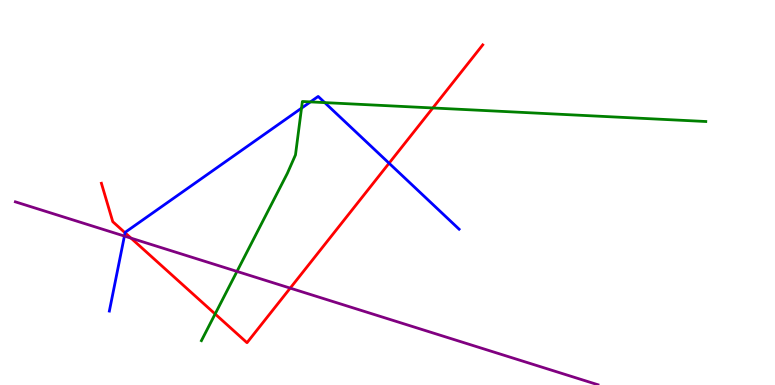[{'lines': ['blue', 'red'], 'intersections': [{'x': 1.61, 'y': 3.95}, {'x': 5.02, 'y': 5.76}]}, {'lines': ['green', 'red'], 'intersections': [{'x': 2.78, 'y': 1.84}, {'x': 5.58, 'y': 7.2}]}, {'lines': ['purple', 'red'], 'intersections': [{'x': 1.69, 'y': 3.81}, {'x': 3.74, 'y': 2.52}]}, {'lines': ['blue', 'green'], 'intersections': [{'x': 3.89, 'y': 7.19}, {'x': 4.01, 'y': 7.35}, {'x': 4.19, 'y': 7.33}]}, {'lines': ['blue', 'purple'], 'intersections': [{'x': 1.61, 'y': 3.87}]}, {'lines': ['green', 'purple'], 'intersections': [{'x': 3.06, 'y': 2.95}]}]